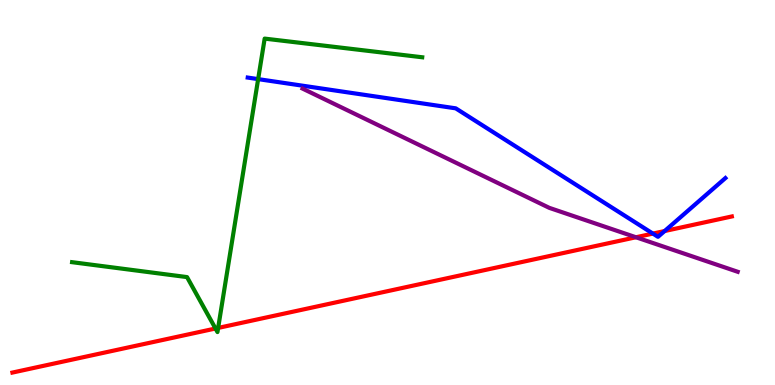[{'lines': ['blue', 'red'], 'intersections': [{'x': 8.42, 'y': 3.93}, {'x': 8.58, 'y': 4.0}]}, {'lines': ['green', 'red'], 'intersections': [{'x': 2.78, 'y': 1.47}, {'x': 2.81, 'y': 1.48}]}, {'lines': ['purple', 'red'], 'intersections': [{'x': 8.21, 'y': 3.84}]}, {'lines': ['blue', 'green'], 'intersections': [{'x': 3.33, 'y': 7.94}]}, {'lines': ['blue', 'purple'], 'intersections': []}, {'lines': ['green', 'purple'], 'intersections': []}]